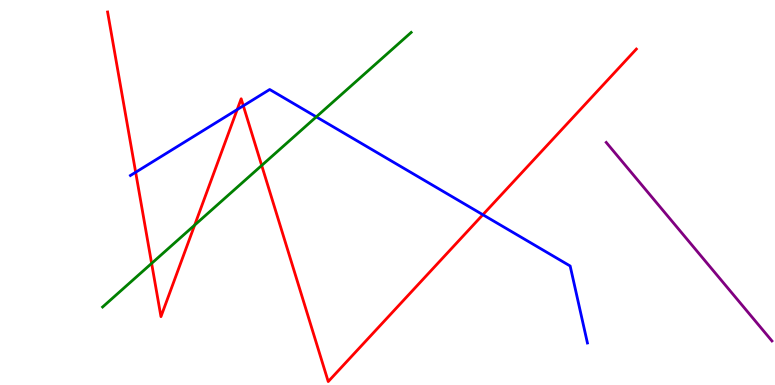[{'lines': ['blue', 'red'], 'intersections': [{'x': 1.75, 'y': 5.53}, {'x': 3.06, 'y': 7.15}, {'x': 3.14, 'y': 7.25}, {'x': 6.23, 'y': 4.42}]}, {'lines': ['green', 'red'], 'intersections': [{'x': 1.96, 'y': 3.16}, {'x': 2.51, 'y': 4.15}, {'x': 3.38, 'y': 5.7}]}, {'lines': ['purple', 'red'], 'intersections': []}, {'lines': ['blue', 'green'], 'intersections': [{'x': 4.08, 'y': 6.96}]}, {'lines': ['blue', 'purple'], 'intersections': []}, {'lines': ['green', 'purple'], 'intersections': []}]